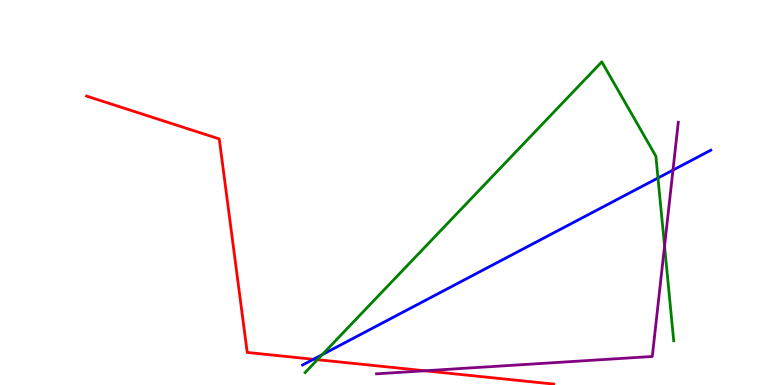[{'lines': ['blue', 'red'], 'intersections': [{'x': 4.04, 'y': 0.668}]}, {'lines': ['green', 'red'], 'intersections': [{'x': 4.1, 'y': 0.657}]}, {'lines': ['purple', 'red'], 'intersections': [{'x': 5.48, 'y': 0.369}]}, {'lines': ['blue', 'green'], 'intersections': [{'x': 4.16, 'y': 0.789}, {'x': 8.49, 'y': 5.38}]}, {'lines': ['blue', 'purple'], 'intersections': [{'x': 8.68, 'y': 5.58}]}, {'lines': ['green', 'purple'], 'intersections': [{'x': 8.57, 'y': 3.61}]}]